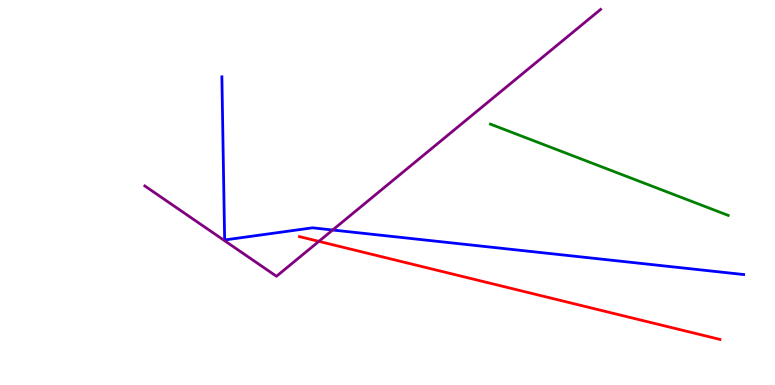[{'lines': ['blue', 'red'], 'intersections': []}, {'lines': ['green', 'red'], 'intersections': []}, {'lines': ['purple', 'red'], 'intersections': [{'x': 4.11, 'y': 3.73}]}, {'lines': ['blue', 'green'], 'intersections': []}, {'lines': ['blue', 'purple'], 'intersections': [{'x': 4.29, 'y': 4.03}]}, {'lines': ['green', 'purple'], 'intersections': []}]